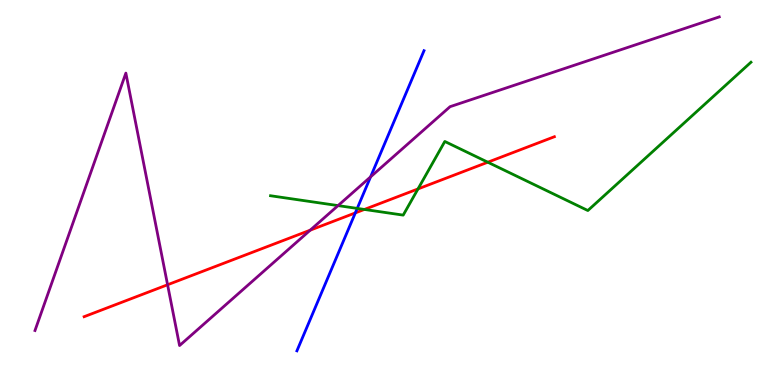[{'lines': ['blue', 'red'], 'intersections': [{'x': 4.58, 'y': 4.47}]}, {'lines': ['green', 'red'], 'intersections': [{'x': 4.7, 'y': 4.56}, {'x': 5.39, 'y': 5.09}, {'x': 6.29, 'y': 5.79}]}, {'lines': ['purple', 'red'], 'intersections': [{'x': 2.16, 'y': 2.6}, {'x': 4.0, 'y': 4.02}]}, {'lines': ['blue', 'green'], 'intersections': [{'x': 4.61, 'y': 4.59}]}, {'lines': ['blue', 'purple'], 'intersections': [{'x': 4.78, 'y': 5.41}]}, {'lines': ['green', 'purple'], 'intersections': [{'x': 4.36, 'y': 4.66}]}]